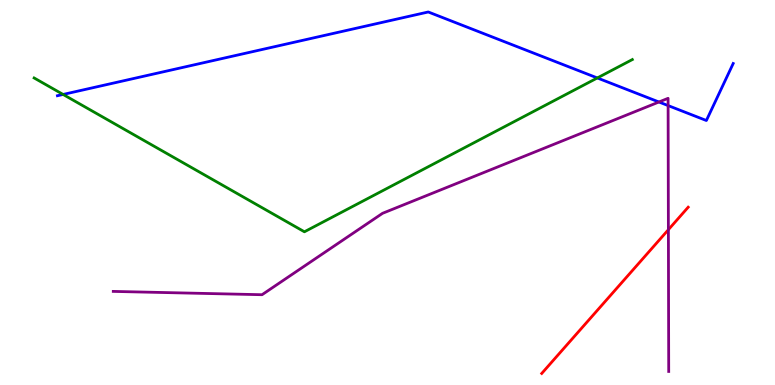[{'lines': ['blue', 'red'], 'intersections': []}, {'lines': ['green', 'red'], 'intersections': []}, {'lines': ['purple', 'red'], 'intersections': [{'x': 8.62, 'y': 4.03}]}, {'lines': ['blue', 'green'], 'intersections': [{'x': 0.814, 'y': 7.55}, {'x': 7.71, 'y': 7.98}]}, {'lines': ['blue', 'purple'], 'intersections': [{'x': 8.5, 'y': 7.35}, {'x': 8.62, 'y': 7.26}]}, {'lines': ['green', 'purple'], 'intersections': []}]